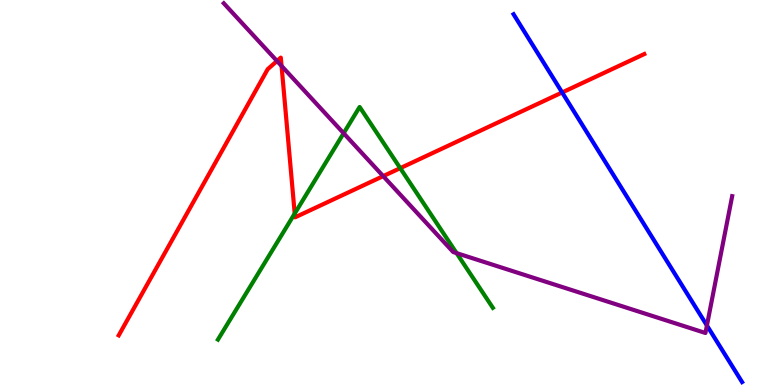[{'lines': ['blue', 'red'], 'intersections': [{'x': 7.25, 'y': 7.6}]}, {'lines': ['green', 'red'], 'intersections': [{'x': 3.8, 'y': 4.45}, {'x': 5.16, 'y': 5.63}]}, {'lines': ['purple', 'red'], 'intersections': [{'x': 3.57, 'y': 8.42}, {'x': 3.63, 'y': 8.29}, {'x': 4.94, 'y': 5.43}]}, {'lines': ['blue', 'green'], 'intersections': []}, {'lines': ['blue', 'purple'], 'intersections': [{'x': 9.12, 'y': 1.55}]}, {'lines': ['green', 'purple'], 'intersections': [{'x': 4.43, 'y': 6.54}, {'x': 5.89, 'y': 3.43}]}]